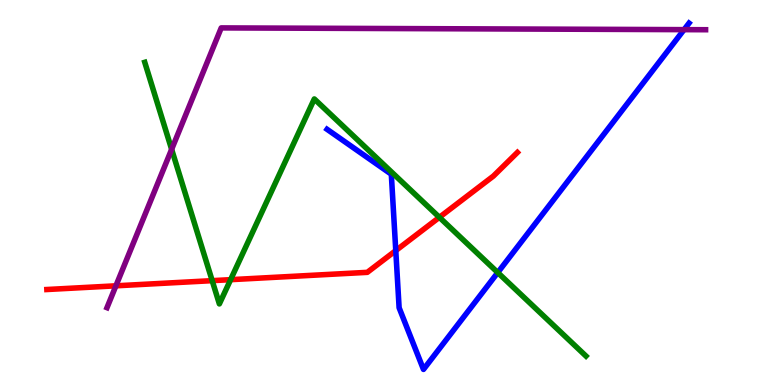[{'lines': ['blue', 'red'], 'intersections': [{'x': 5.11, 'y': 3.49}]}, {'lines': ['green', 'red'], 'intersections': [{'x': 2.74, 'y': 2.71}, {'x': 2.98, 'y': 2.74}, {'x': 5.67, 'y': 4.36}]}, {'lines': ['purple', 'red'], 'intersections': [{'x': 1.5, 'y': 2.58}]}, {'lines': ['blue', 'green'], 'intersections': [{'x': 6.42, 'y': 2.92}]}, {'lines': ['blue', 'purple'], 'intersections': [{'x': 8.83, 'y': 9.23}]}, {'lines': ['green', 'purple'], 'intersections': [{'x': 2.21, 'y': 6.12}]}]